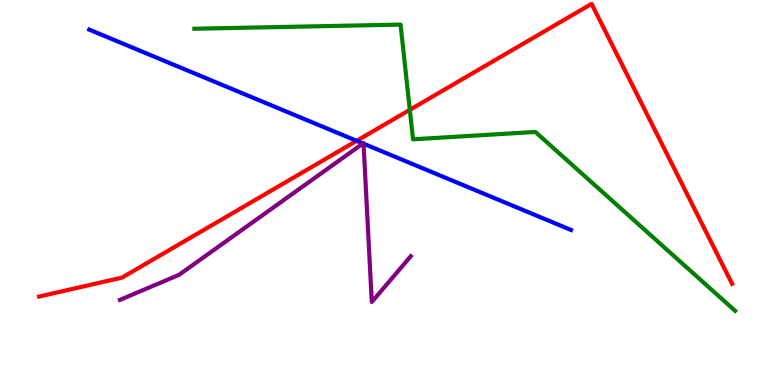[{'lines': ['blue', 'red'], 'intersections': [{'x': 4.6, 'y': 6.34}]}, {'lines': ['green', 'red'], 'intersections': [{'x': 5.29, 'y': 7.15}]}, {'lines': ['purple', 'red'], 'intersections': []}, {'lines': ['blue', 'green'], 'intersections': []}, {'lines': ['blue', 'purple'], 'intersections': [{'x': 4.68, 'y': 6.27}, {'x': 4.69, 'y': 6.27}]}, {'lines': ['green', 'purple'], 'intersections': []}]